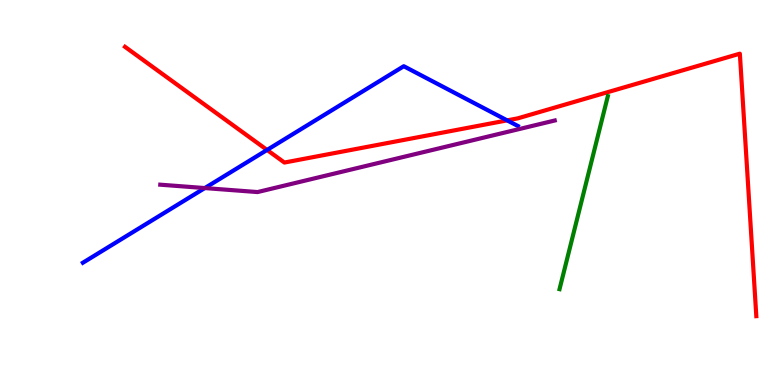[{'lines': ['blue', 'red'], 'intersections': [{'x': 3.45, 'y': 6.11}, {'x': 6.54, 'y': 6.87}]}, {'lines': ['green', 'red'], 'intersections': []}, {'lines': ['purple', 'red'], 'intersections': []}, {'lines': ['blue', 'green'], 'intersections': []}, {'lines': ['blue', 'purple'], 'intersections': [{'x': 2.64, 'y': 5.12}]}, {'lines': ['green', 'purple'], 'intersections': []}]